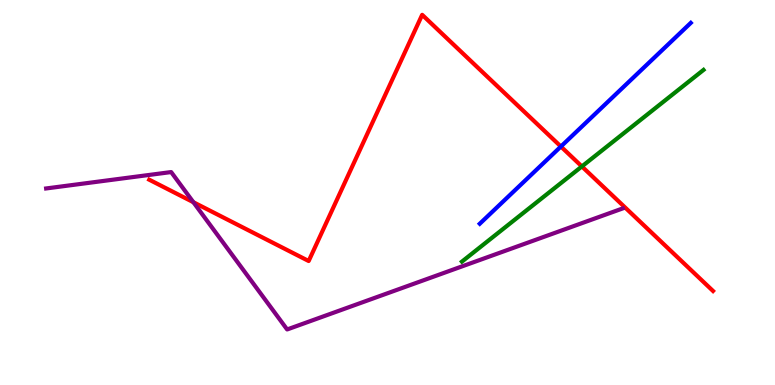[{'lines': ['blue', 'red'], 'intersections': [{'x': 7.24, 'y': 6.19}]}, {'lines': ['green', 'red'], 'intersections': [{'x': 7.51, 'y': 5.68}]}, {'lines': ['purple', 'red'], 'intersections': [{'x': 2.5, 'y': 4.75}]}, {'lines': ['blue', 'green'], 'intersections': []}, {'lines': ['blue', 'purple'], 'intersections': []}, {'lines': ['green', 'purple'], 'intersections': []}]